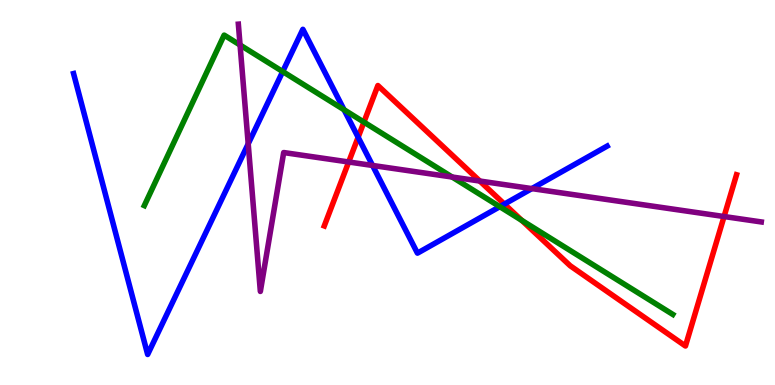[{'lines': ['blue', 'red'], 'intersections': [{'x': 4.62, 'y': 6.43}, {'x': 6.51, 'y': 4.7}]}, {'lines': ['green', 'red'], 'intersections': [{'x': 4.7, 'y': 6.83}, {'x': 6.73, 'y': 4.28}]}, {'lines': ['purple', 'red'], 'intersections': [{'x': 4.5, 'y': 5.79}, {'x': 6.19, 'y': 5.3}, {'x': 9.34, 'y': 4.38}]}, {'lines': ['blue', 'green'], 'intersections': [{'x': 3.65, 'y': 8.14}, {'x': 4.44, 'y': 7.15}, {'x': 6.45, 'y': 4.63}]}, {'lines': ['blue', 'purple'], 'intersections': [{'x': 3.2, 'y': 6.26}, {'x': 4.81, 'y': 5.7}, {'x': 6.86, 'y': 5.1}]}, {'lines': ['green', 'purple'], 'intersections': [{'x': 3.1, 'y': 8.83}, {'x': 5.83, 'y': 5.4}]}]